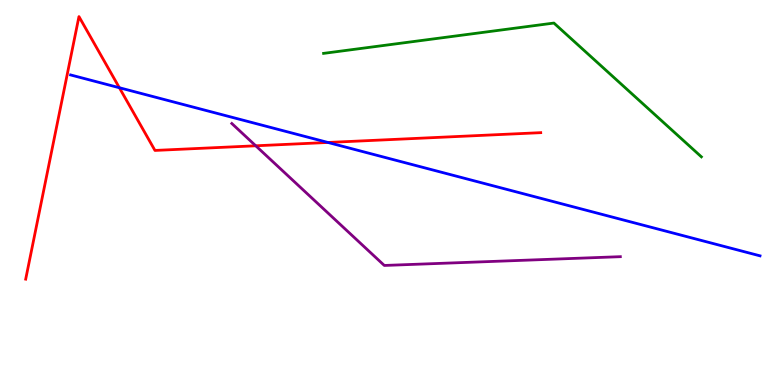[{'lines': ['blue', 'red'], 'intersections': [{'x': 1.54, 'y': 7.72}, {'x': 4.23, 'y': 6.3}]}, {'lines': ['green', 'red'], 'intersections': []}, {'lines': ['purple', 'red'], 'intersections': [{'x': 3.3, 'y': 6.21}]}, {'lines': ['blue', 'green'], 'intersections': []}, {'lines': ['blue', 'purple'], 'intersections': []}, {'lines': ['green', 'purple'], 'intersections': []}]